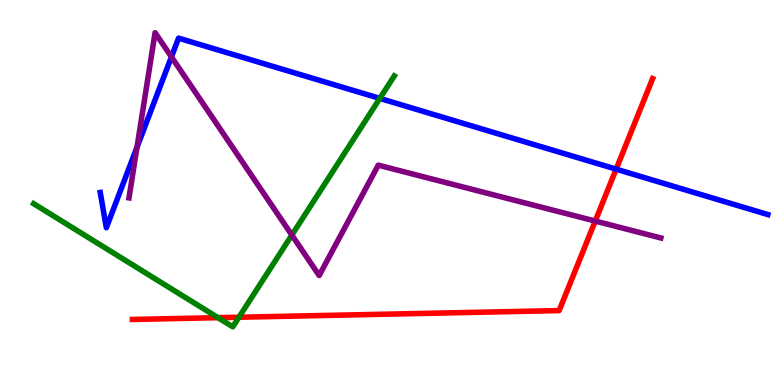[{'lines': ['blue', 'red'], 'intersections': [{'x': 7.95, 'y': 5.61}]}, {'lines': ['green', 'red'], 'intersections': [{'x': 2.81, 'y': 1.75}, {'x': 3.08, 'y': 1.76}]}, {'lines': ['purple', 'red'], 'intersections': [{'x': 7.68, 'y': 4.26}]}, {'lines': ['blue', 'green'], 'intersections': [{'x': 4.9, 'y': 7.44}]}, {'lines': ['blue', 'purple'], 'intersections': [{'x': 1.77, 'y': 6.17}, {'x': 2.21, 'y': 8.52}]}, {'lines': ['green', 'purple'], 'intersections': [{'x': 3.77, 'y': 3.89}]}]